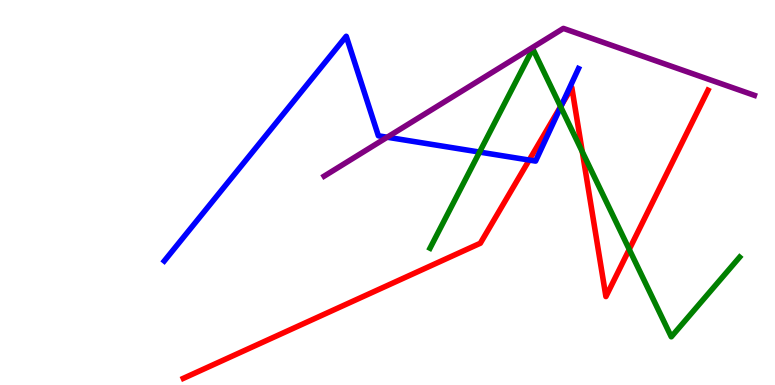[{'lines': ['blue', 'red'], 'intersections': [{'x': 6.83, 'y': 5.84}, {'x': 7.25, 'y': 7.28}]}, {'lines': ['green', 'red'], 'intersections': [{'x': 7.23, 'y': 7.23}, {'x': 7.51, 'y': 6.06}, {'x': 8.12, 'y': 3.52}]}, {'lines': ['purple', 'red'], 'intersections': []}, {'lines': ['blue', 'green'], 'intersections': [{'x': 6.19, 'y': 6.05}, {'x': 7.24, 'y': 7.22}]}, {'lines': ['blue', 'purple'], 'intersections': [{'x': 5.0, 'y': 6.44}]}, {'lines': ['green', 'purple'], 'intersections': []}]